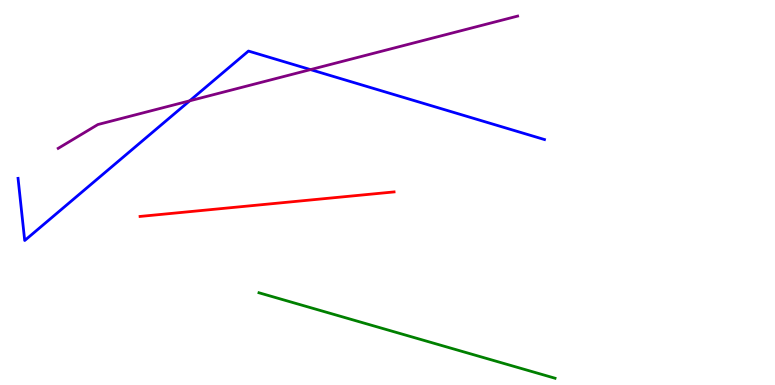[{'lines': ['blue', 'red'], 'intersections': []}, {'lines': ['green', 'red'], 'intersections': []}, {'lines': ['purple', 'red'], 'intersections': []}, {'lines': ['blue', 'green'], 'intersections': []}, {'lines': ['blue', 'purple'], 'intersections': [{'x': 2.45, 'y': 7.38}, {'x': 4.01, 'y': 8.19}]}, {'lines': ['green', 'purple'], 'intersections': []}]